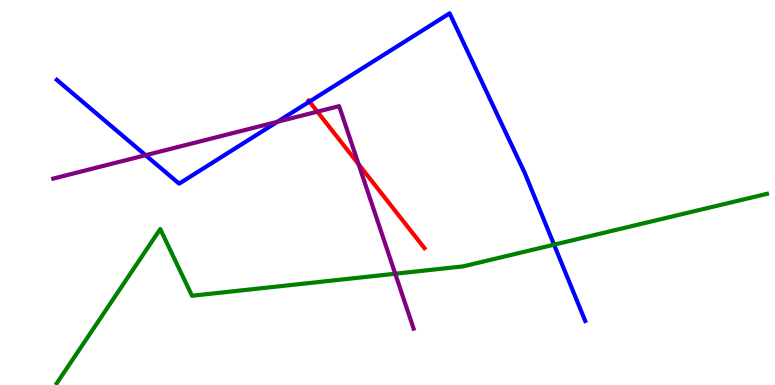[{'lines': ['blue', 'red'], 'intersections': [{'x': 3.99, 'y': 7.36}]}, {'lines': ['green', 'red'], 'intersections': []}, {'lines': ['purple', 'red'], 'intersections': [{'x': 4.09, 'y': 7.1}, {'x': 4.63, 'y': 5.74}]}, {'lines': ['blue', 'green'], 'intersections': [{'x': 7.15, 'y': 3.64}]}, {'lines': ['blue', 'purple'], 'intersections': [{'x': 1.88, 'y': 5.97}, {'x': 3.58, 'y': 6.84}]}, {'lines': ['green', 'purple'], 'intersections': [{'x': 5.1, 'y': 2.89}]}]